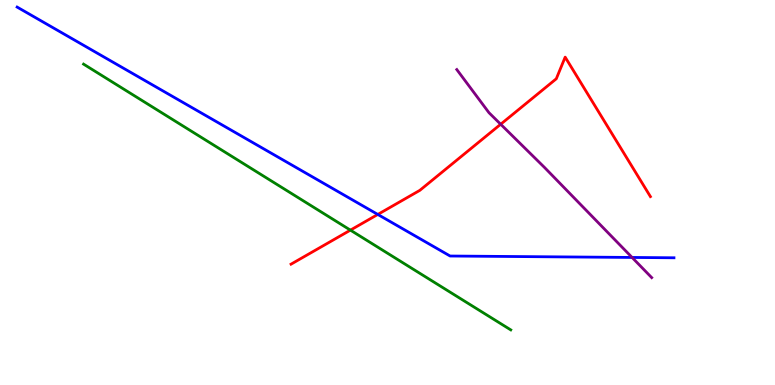[{'lines': ['blue', 'red'], 'intersections': [{'x': 4.87, 'y': 4.43}]}, {'lines': ['green', 'red'], 'intersections': [{'x': 4.52, 'y': 4.02}]}, {'lines': ['purple', 'red'], 'intersections': [{'x': 6.46, 'y': 6.77}]}, {'lines': ['blue', 'green'], 'intersections': []}, {'lines': ['blue', 'purple'], 'intersections': [{'x': 8.16, 'y': 3.31}]}, {'lines': ['green', 'purple'], 'intersections': []}]